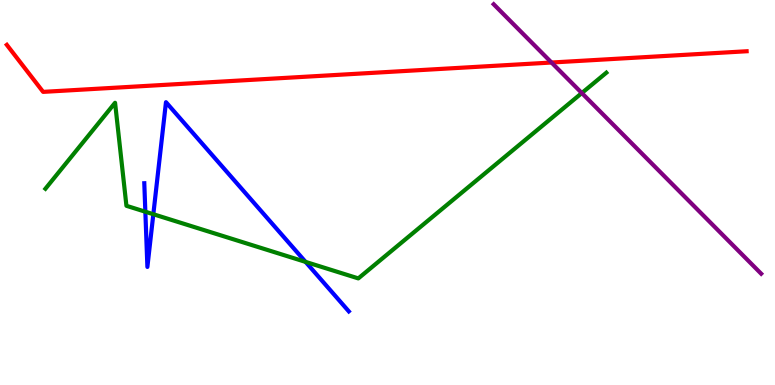[{'lines': ['blue', 'red'], 'intersections': []}, {'lines': ['green', 'red'], 'intersections': []}, {'lines': ['purple', 'red'], 'intersections': [{'x': 7.12, 'y': 8.38}]}, {'lines': ['blue', 'green'], 'intersections': [{'x': 1.88, 'y': 4.5}, {'x': 1.98, 'y': 4.44}, {'x': 3.94, 'y': 3.2}]}, {'lines': ['blue', 'purple'], 'intersections': []}, {'lines': ['green', 'purple'], 'intersections': [{'x': 7.51, 'y': 7.58}]}]